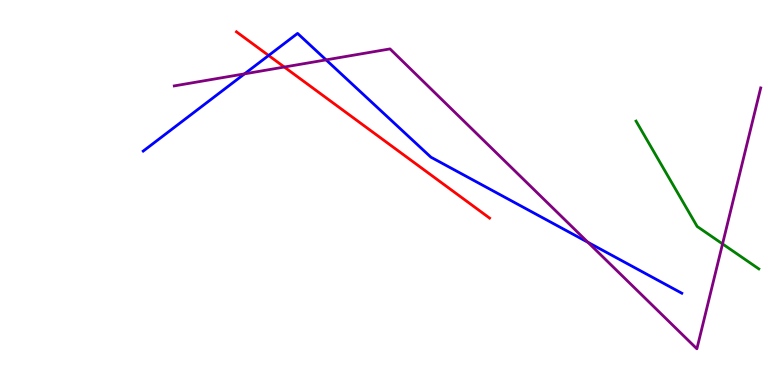[{'lines': ['blue', 'red'], 'intersections': [{'x': 3.47, 'y': 8.56}]}, {'lines': ['green', 'red'], 'intersections': []}, {'lines': ['purple', 'red'], 'intersections': [{'x': 3.67, 'y': 8.26}]}, {'lines': ['blue', 'green'], 'intersections': []}, {'lines': ['blue', 'purple'], 'intersections': [{'x': 3.16, 'y': 8.08}, {'x': 4.21, 'y': 8.44}, {'x': 7.59, 'y': 3.71}]}, {'lines': ['green', 'purple'], 'intersections': [{'x': 9.32, 'y': 3.66}]}]